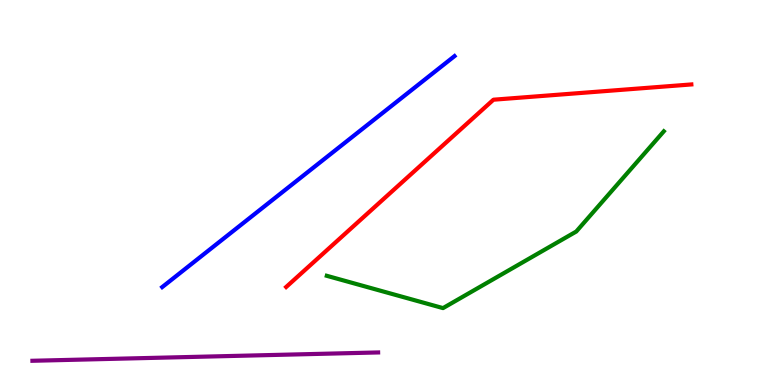[{'lines': ['blue', 'red'], 'intersections': []}, {'lines': ['green', 'red'], 'intersections': []}, {'lines': ['purple', 'red'], 'intersections': []}, {'lines': ['blue', 'green'], 'intersections': []}, {'lines': ['blue', 'purple'], 'intersections': []}, {'lines': ['green', 'purple'], 'intersections': []}]